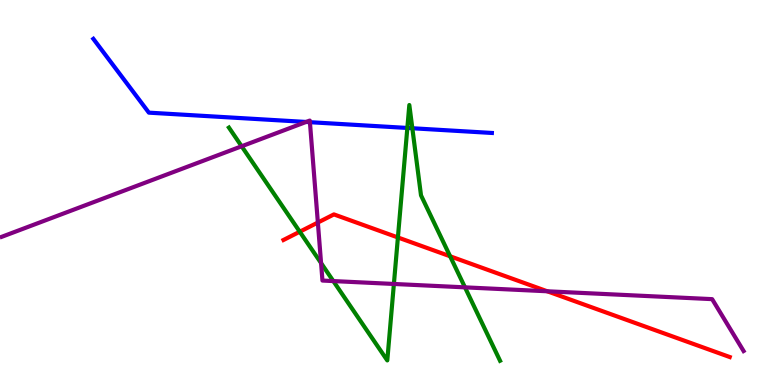[{'lines': ['blue', 'red'], 'intersections': []}, {'lines': ['green', 'red'], 'intersections': [{'x': 3.87, 'y': 3.98}, {'x': 5.13, 'y': 3.83}, {'x': 5.81, 'y': 3.34}]}, {'lines': ['purple', 'red'], 'intersections': [{'x': 4.1, 'y': 4.22}, {'x': 7.06, 'y': 2.43}]}, {'lines': ['blue', 'green'], 'intersections': [{'x': 5.26, 'y': 6.68}, {'x': 5.32, 'y': 6.67}]}, {'lines': ['blue', 'purple'], 'intersections': [{'x': 3.95, 'y': 6.83}, {'x': 4.0, 'y': 6.83}]}, {'lines': ['green', 'purple'], 'intersections': [{'x': 3.12, 'y': 6.2}, {'x': 4.14, 'y': 3.17}, {'x': 4.3, 'y': 2.7}, {'x': 5.08, 'y': 2.62}, {'x': 6.0, 'y': 2.54}]}]